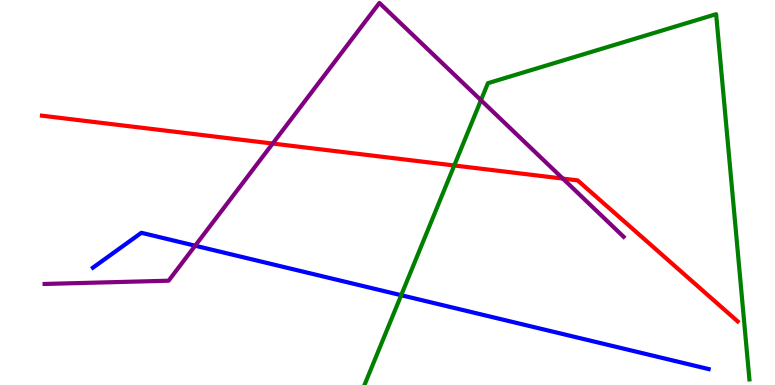[{'lines': ['blue', 'red'], 'intersections': []}, {'lines': ['green', 'red'], 'intersections': [{'x': 5.86, 'y': 5.7}]}, {'lines': ['purple', 'red'], 'intersections': [{'x': 3.52, 'y': 6.27}, {'x': 7.26, 'y': 5.36}]}, {'lines': ['blue', 'green'], 'intersections': [{'x': 5.18, 'y': 2.33}]}, {'lines': ['blue', 'purple'], 'intersections': [{'x': 2.52, 'y': 3.62}]}, {'lines': ['green', 'purple'], 'intersections': [{'x': 6.21, 'y': 7.4}]}]